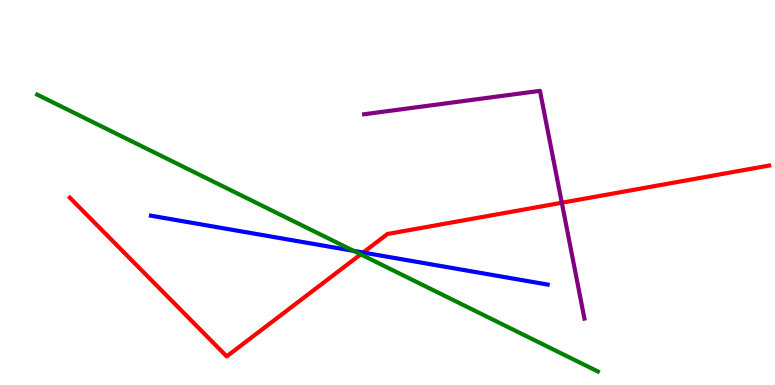[{'lines': ['blue', 'red'], 'intersections': [{'x': 4.69, 'y': 3.44}]}, {'lines': ['green', 'red'], 'intersections': [{'x': 4.65, 'y': 3.39}]}, {'lines': ['purple', 'red'], 'intersections': [{'x': 7.25, 'y': 4.73}]}, {'lines': ['blue', 'green'], 'intersections': [{'x': 4.56, 'y': 3.48}]}, {'lines': ['blue', 'purple'], 'intersections': []}, {'lines': ['green', 'purple'], 'intersections': []}]